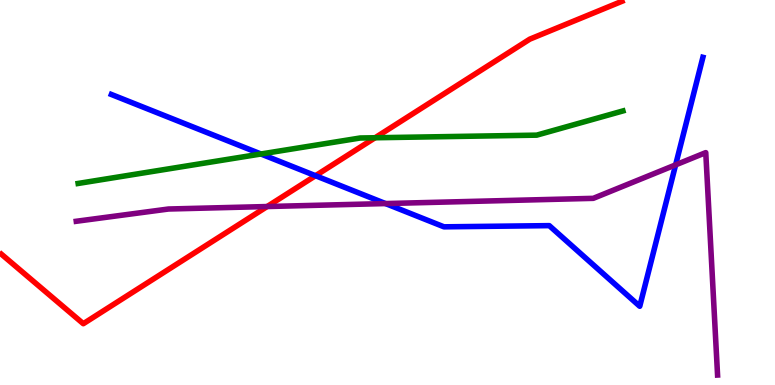[{'lines': ['blue', 'red'], 'intersections': [{'x': 4.07, 'y': 5.44}]}, {'lines': ['green', 'red'], 'intersections': [{'x': 4.84, 'y': 6.42}]}, {'lines': ['purple', 'red'], 'intersections': [{'x': 3.45, 'y': 4.64}]}, {'lines': ['blue', 'green'], 'intersections': [{'x': 3.37, 'y': 6.0}]}, {'lines': ['blue', 'purple'], 'intersections': [{'x': 4.97, 'y': 4.71}, {'x': 8.72, 'y': 5.72}]}, {'lines': ['green', 'purple'], 'intersections': []}]